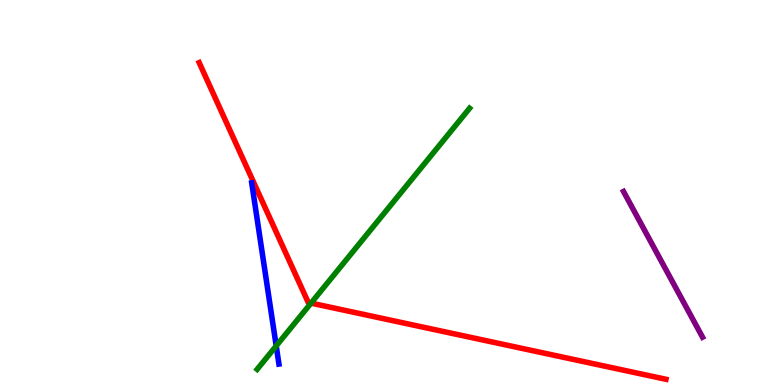[{'lines': ['blue', 'red'], 'intersections': []}, {'lines': ['green', 'red'], 'intersections': [{'x': 4.01, 'y': 2.13}]}, {'lines': ['purple', 'red'], 'intersections': []}, {'lines': ['blue', 'green'], 'intersections': [{'x': 3.56, 'y': 1.02}]}, {'lines': ['blue', 'purple'], 'intersections': []}, {'lines': ['green', 'purple'], 'intersections': []}]